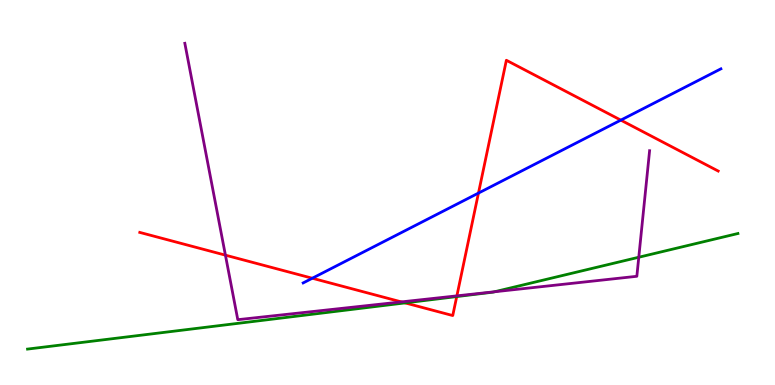[{'lines': ['blue', 'red'], 'intersections': [{'x': 4.03, 'y': 2.77}, {'x': 6.17, 'y': 4.98}, {'x': 8.01, 'y': 6.88}]}, {'lines': ['green', 'red'], 'intersections': [{'x': 5.23, 'y': 2.13}, {'x': 5.89, 'y': 2.3}]}, {'lines': ['purple', 'red'], 'intersections': [{'x': 2.91, 'y': 3.37}, {'x': 5.18, 'y': 2.16}, {'x': 5.9, 'y': 2.32}]}, {'lines': ['blue', 'green'], 'intersections': []}, {'lines': ['blue', 'purple'], 'intersections': []}, {'lines': ['green', 'purple'], 'intersections': [{'x': 6.38, 'y': 2.42}, {'x': 8.24, 'y': 3.32}]}]